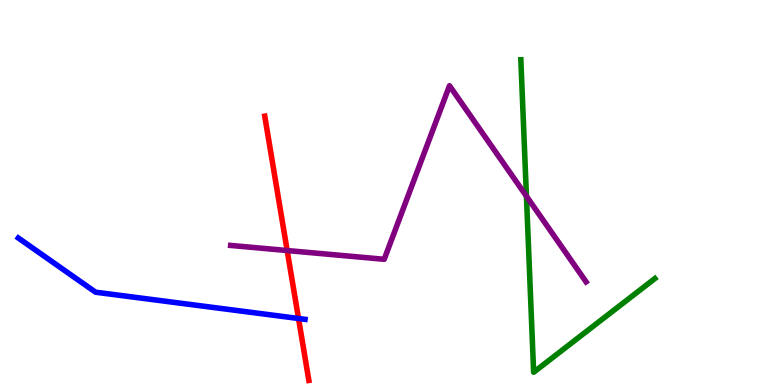[{'lines': ['blue', 'red'], 'intersections': [{'x': 3.85, 'y': 1.73}]}, {'lines': ['green', 'red'], 'intersections': []}, {'lines': ['purple', 'red'], 'intersections': [{'x': 3.71, 'y': 3.49}]}, {'lines': ['blue', 'green'], 'intersections': []}, {'lines': ['blue', 'purple'], 'intersections': []}, {'lines': ['green', 'purple'], 'intersections': [{'x': 6.79, 'y': 4.9}]}]